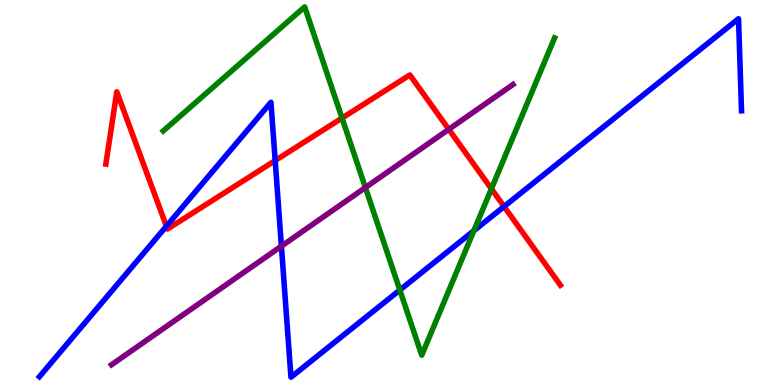[{'lines': ['blue', 'red'], 'intersections': [{'x': 2.15, 'y': 4.12}, {'x': 3.55, 'y': 5.83}, {'x': 6.5, 'y': 4.64}]}, {'lines': ['green', 'red'], 'intersections': [{'x': 4.41, 'y': 6.93}, {'x': 6.34, 'y': 5.1}]}, {'lines': ['purple', 'red'], 'intersections': [{'x': 5.79, 'y': 6.64}]}, {'lines': ['blue', 'green'], 'intersections': [{'x': 5.16, 'y': 2.47}, {'x': 6.11, 'y': 4.01}]}, {'lines': ['blue', 'purple'], 'intersections': [{'x': 3.63, 'y': 3.61}]}, {'lines': ['green', 'purple'], 'intersections': [{'x': 4.71, 'y': 5.13}]}]